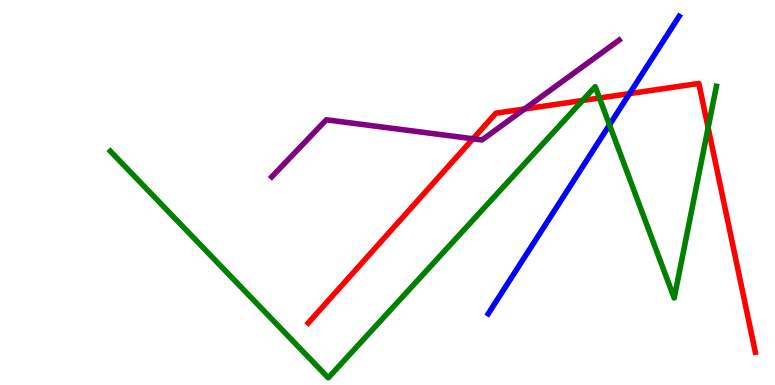[{'lines': ['blue', 'red'], 'intersections': [{'x': 8.12, 'y': 7.57}]}, {'lines': ['green', 'red'], 'intersections': [{'x': 7.52, 'y': 7.39}, {'x': 7.73, 'y': 7.45}, {'x': 9.14, 'y': 6.68}]}, {'lines': ['purple', 'red'], 'intersections': [{'x': 6.1, 'y': 6.4}, {'x': 6.77, 'y': 7.17}]}, {'lines': ['blue', 'green'], 'intersections': [{'x': 7.86, 'y': 6.76}]}, {'lines': ['blue', 'purple'], 'intersections': []}, {'lines': ['green', 'purple'], 'intersections': []}]